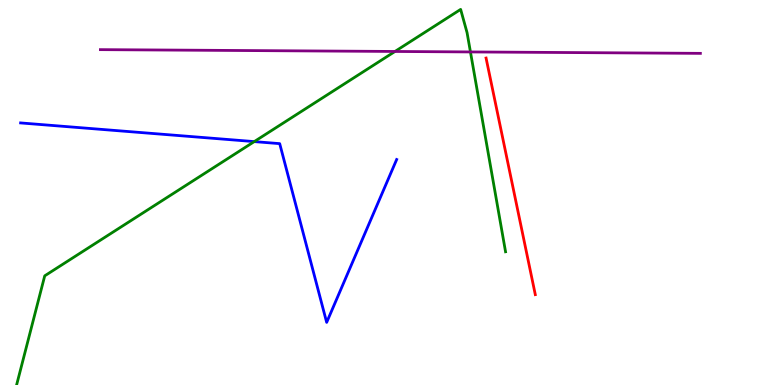[{'lines': ['blue', 'red'], 'intersections': []}, {'lines': ['green', 'red'], 'intersections': []}, {'lines': ['purple', 'red'], 'intersections': []}, {'lines': ['blue', 'green'], 'intersections': [{'x': 3.28, 'y': 6.32}]}, {'lines': ['blue', 'purple'], 'intersections': []}, {'lines': ['green', 'purple'], 'intersections': [{'x': 5.1, 'y': 8.66}, {'x': 6.07, 'y': 8.65}]}]